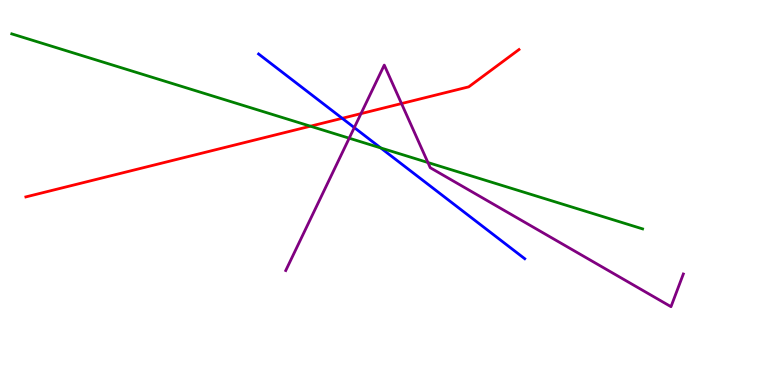[{'lines': ['blue', 'red'], 'intersections': [{'x': 4.42, 'y': 6.93}]}, {'lines': ['green', 'red'], 'intersections': [{'x': 4.01, 'y': 6.72}]}, {'lines': ['purple', 'red'], 'intersections': [{'x': 4.66, 'y': 7.05}, {'x': 5.18, 'y': 7.31}]}, {'lines': ['blue', 'green'], 'intersections': [{'x': 4.91, 'y': 6.16}]}, {'lines': ['blue', 'purple'], 'intersections': [{'x': 4.57, 'y': 6.69}]}, {'lines': ['green', 'purple'], 'intersections': [{'x': 4.51, 'y': 6.41}, {'x': 5.52, 'y': 5.78}]}]